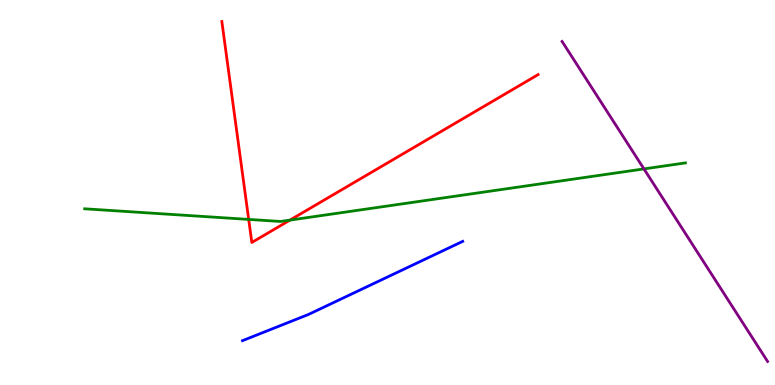[{'lines': ['blue', 'red'], 'intersections': []}, {'lines': ['green', 'red'], 'intersections': [{'x': 3.21, 'y': 4.3}, {'x': 3.74, 'y': 4.28}]}, {'lines': ['purple', 'red'], 'intersections': []}, {'lines': ['blue', 'green'], 'intersections': []}, {'lines': ['blue', 'purple'], 'intersections': []}, {'lines': ['green', 'purple'], 'intersections': [{'x': 8.31, 'y': 5.61}]}]